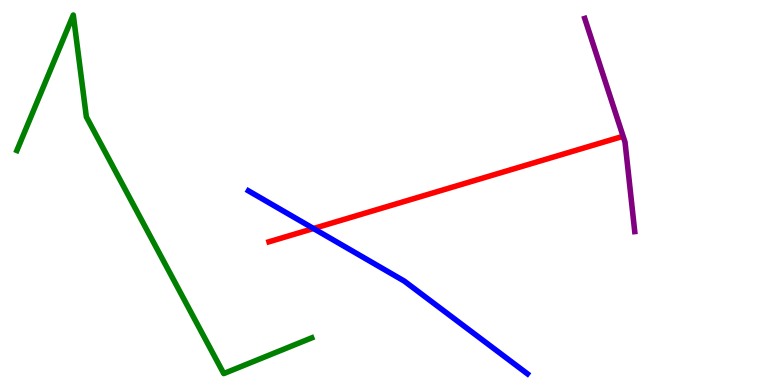[{'lines': ['blue', 'red'], 'intersections': [{'x': 4.05, 'y': 4.06}]}, {'lines': ['green', 'red'], 'intersections': []}, {'lines': ['purple', 'red'], 'intersections': []}, {'lines': ['blue', 'green'], 'intersections': []}, {'lines': ['blue', 'purple'], 'intersections': []}, {'lines': ['green', 'purple'], 'intersections': []}]